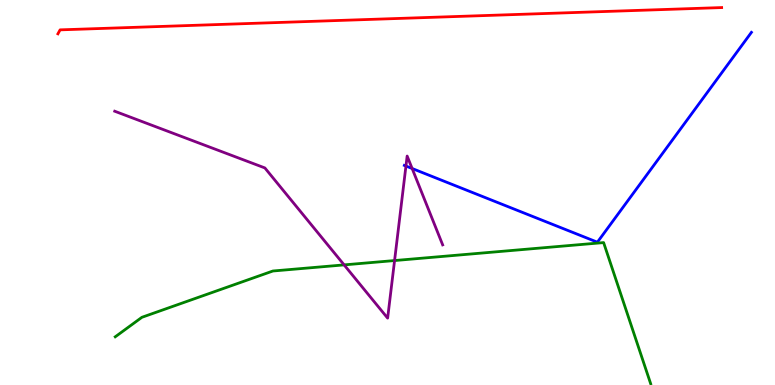[{'lines': ['blue', 'red'], 'intersections': []}, {'lines': ['green', 'red'], 'intersections': []}, {'lines': ['purple', 'red'], 'intersections': []}, {'lines': ['blue', 'green'], 'intersections': []}, {'lines': ['blue', 'purple'], 'intersections': [{'x': 5.24, 'y': 5.69}, {'x': 5.32, 'y': 5.62}]}, {'lines': ['green', 'purple'], 'intersections': [{'x': 4.44, 'y': 3.12}, {'x': 5.09, 'y': 3.23}]}]